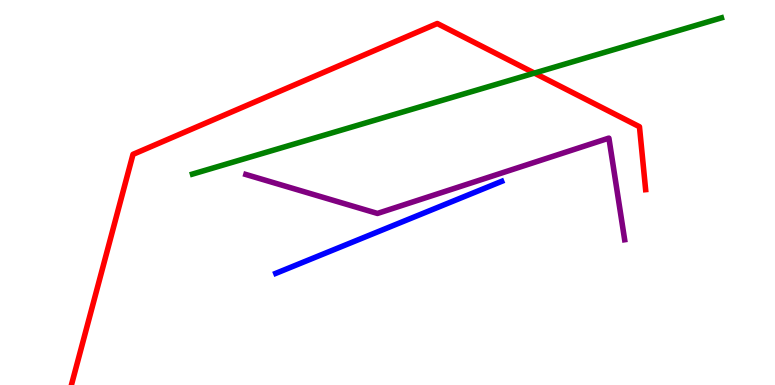[{'lines': ['blue', 'red'], 'intersections': []}, {'lines': ['green', 'red'], 'intersections': [{'x': 6.9, 'y': 8.1}]}, {'lines': ['purple', 'red'], 'intersections': []}, {'lines': ['blue', 'green'], 'intersections': []}, {'lines': ['blue', 'purple'], 'intersections': []}, {'lines': ['green', 'purple'], 'intersections': []}]